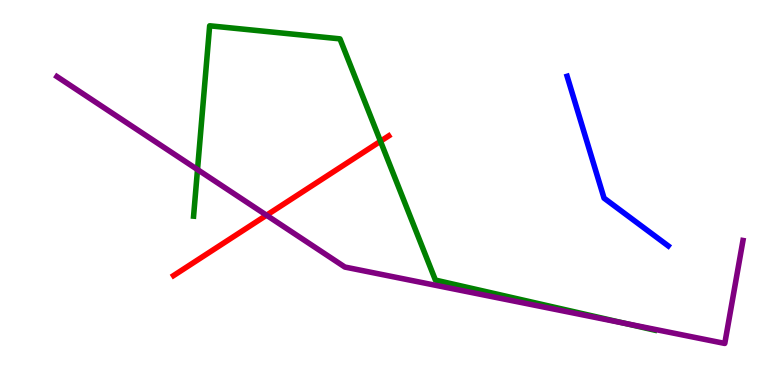[{'lines': ['blue', 'red'], 'intersections': []}, {'lines': ['green', 'red'], 'intersections': [{'x': 4.91, 'y': 6.33}]}, {'lines': ['purple', 'red'], 'intersections': [{'x': 3.44, 'y': 4.41}]}, {'lines': ['blue', 'green'], 'intersections': []}, {'lines': ['blue', 'purple'], 'intersections': []}, {'lines': ['green', 'purple'], 'intersections': [{'x': 2.55, 'y': 5.6}, {'x': 8.07, 'y': 1.6}]}]